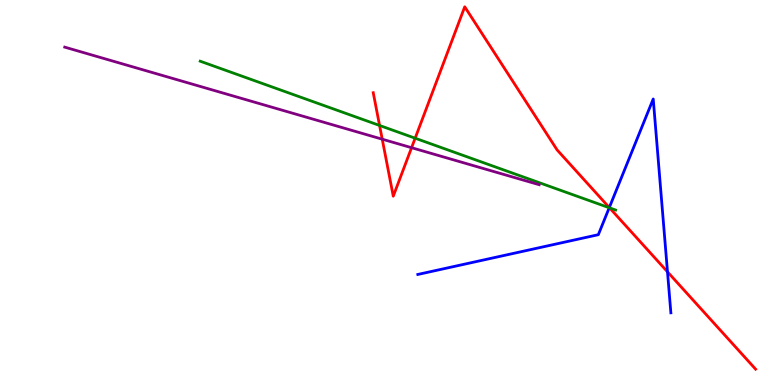[{'lines': ['blue', 'red'], 'intersections': [{'x': 7.86, 'y': 4.61}, {'x': 8.61, 'y': 2.94}]}, {'lines': ['green', 'red'], 'intersections': [{'x': 4.9, 'y': 6.74}, {'x': 5.36, 'y': 6.41}, {'x': 7.87, 'y': 4.6}]}, {'lines': ['purple', 'red'], 'intersections': [{'x': 4.93, 'y': 6.38}, {'x': 5.31, 'y': 6.16}]}, {'lines': ['blue', 'green'], 'intersections': [{'x': 7.86, 'y': 4.6}]}, {'lines': ['blue', 'purple'], 'intersections': []}, {'lines': ['green', 'purple'], 'intersections': []}]